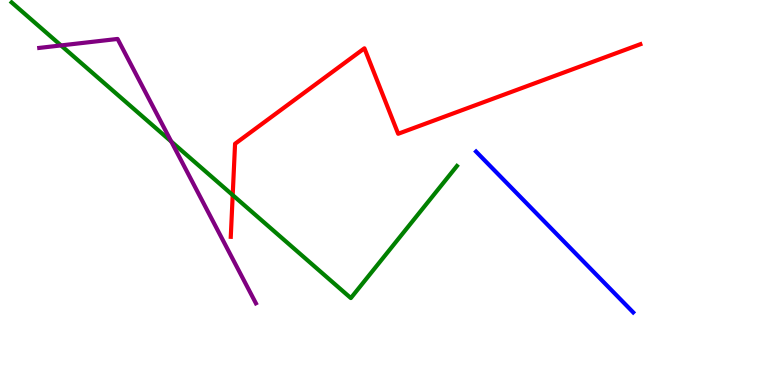[{'lines': ['blue', 'red'], 'intersections': []}, {'lines': ['green', 'red'], 'intersections': [{'x': 3.0, 'y': 4.93}]}, {'lines': ['purple', 'red'], 'intersections': []}, {'lines': ['blue', 'green'], 'intersections': []}, {'lines': ['blue', 'purple'], 'intersections': []}, {'lines': ['green', 'purple'], 'intersections': [{'x': 0.787, 'y': 8.82}, {'x': 2.21, 'y': 6.32}]}]